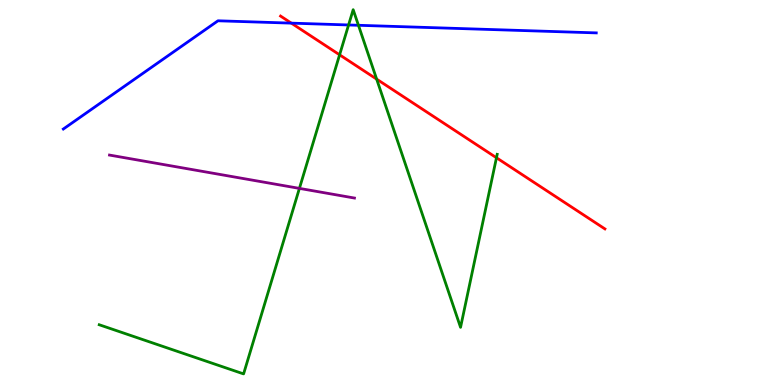[{'lines': ['blue', 'red'], 'intersections': [{'x': 3.76, 'y': 9.4}]}, {'lines': ['green', 'red'], 'intersections': [{'x': 4.38, 'y': 8.58}, {'x': 4.86, 'y': 7.94}, {'x': 6.41, 'y': 5.9}]}, {'lines': ['purple', 'red'], 'intersections': []}, {'lines': ['blue', 'green'], 'intersections': [{'x': 4.5, 'y': 9.35}, {'x': 4.63, 'y': 9.34}]}, {'lines': ['blue', 'purple'], 'intersections': []}, {'lines': ['green', 'purple'], 'intersections': [{'x': 3.86, 'y': 5.11}]}]